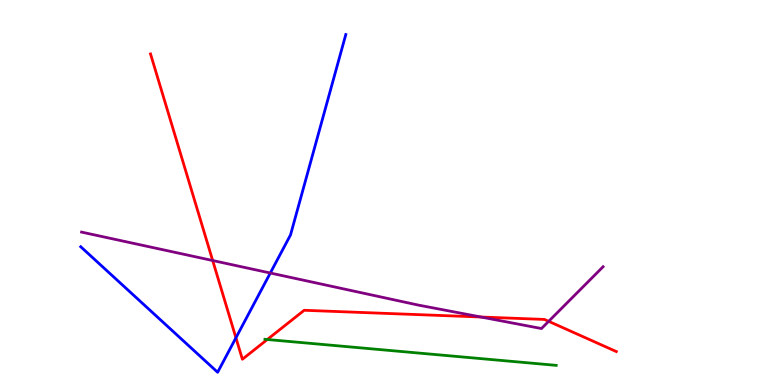[{'lines': ['blue', 'red'], 'intersections': [{'x': 3.04, 'y': 1.23}]}, {'lines': ['green', 'red'], 'intersections': [{'x': 3.45, 'y': 1.18}]}, {'lines': ['purple', 'red'], 'intersections': [{'x': 2.74, 'y': 3.23}, {'x': 6.21, 'y': 1.77}, {'x': 7.08, 'y': 1.65}]}, {'lines': ['blue', 'green'], 'intersections': []}, {'lines': ['blue', 'purple'], 'intersections': [{'x': 3.49, 'y': 2.91}]}, {'lines': ['green', 'purple'], 'intersections': []}]